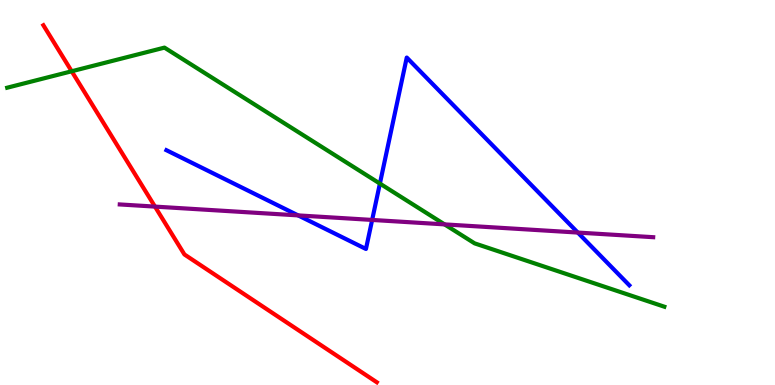[{'lines': ['blue', 'red'], 'intersections': []}, {'lines': ['green', 'red'], 'intersections': [{'x': 0.925, 'y': 8.15}]}, {'lines': ['purple', 'red'], 'intersections': [{'x': 2.0, 'y': 4.63}]}, {'lines': ['blue', 'green'], 'intersections': [{'x': 4.9, 'y': 5.23}]}, {'lines': ['blue', 'purple'], 'intersections': [{'x': 3.85, 'y': 4.41}, {'x': 4.8, 'y': 4.29}, {'x': 7.46, 'y': 3.96}]}, {'lines': ['green', 'purple'], 'intersections': [{'x': 5.74, 'y': 4.17}]}]